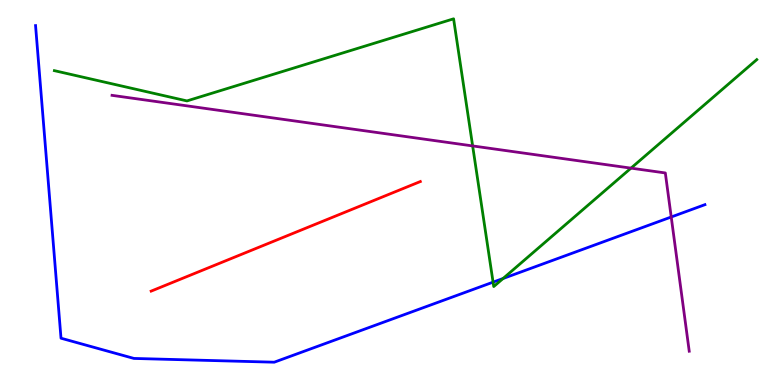[{'lines': ['blue', 'red'], 'intersections': []}, {'lines': ['green', 'red'], 'intersections': []}, {'lines': ['purple', 'red'], 'intersections': []}, {'lines': ['blue', 'green'], 'intersections': [{'x': 6.36, 'y': 2.67}, {'x': 6.49, 'y': 2.77}]}, {'lines': ['blue', 'purple'], 'intersections': [{'x': 8.66, 'y': 4.36}]}, {'lines': ['green', 'purple'], 'intersections': [{'x': 6.1, 'y': 6.21}, {'x': 8.14, 'y': 5.63}]}]